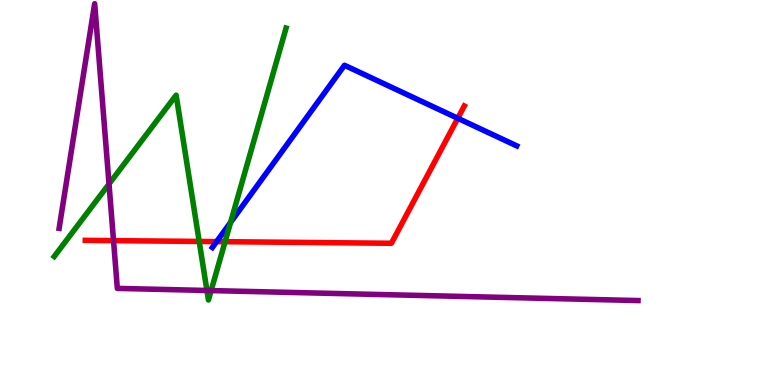[{'lines': ['blue', 'red'], 'intersections': [{'x': 2.8, 'y': 3.72}, {'x': 5.91, 'y': 6.93}]}, {'lines': ['green', 'red'], 'intersections': [{'x': 2.57, 'y': 3.73}, {'x': 2.9, 'y': 3.72}]}, {'lines': ['purple', 'red'], 'intersections': [{'x': 1.46, 'y': 3.75}]}, {'lines': ['blue', 'green'], 'intersections': [{'x': 2.98, 'y': 4.22}]}, {'lines': ['blue', 'purple'], 'intersections': []}, {'lines': ['green', 'purple'], 'intersections': [{'x': 1.41, 'y': 5.22}, {'x': 2.67, 'y': 2.46}, {'x': 2.72, 'y': 2.45}]}]